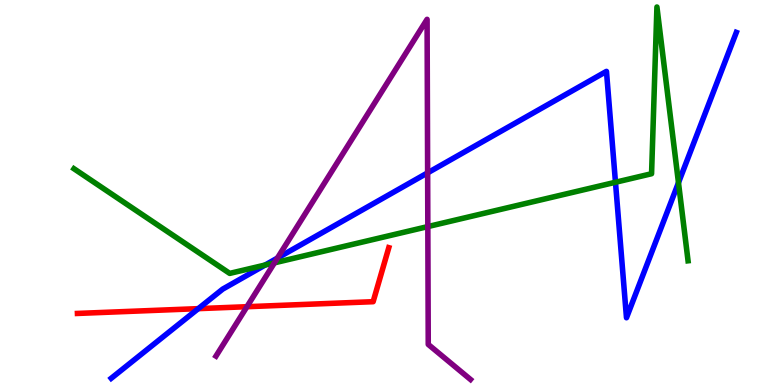[{'lines': ['blue', 'red'], 'intersections': [{'x': 2.56, 'y': 1.98}]}, {'lines': ['green', 'red'], 'intersections': []}, {'lines': ['purple', 'red'], 'intersections': [{'x': 3.19, 'y': 2.03}]}, {'lines': ['blue', 'green'], 'intersections': [{'x': 3.42, 'y': 3.12}, {'x': 7.94, 'y': 5.27}, {'x': 8.75, 'y': 5.25}]}, {'lines': ['blue', 'purple'], 'intersections': [{'x': 3.58, 'y': 3.3}, {'x': 5.52, 'y': 5.51}]}, {'lines': ['green', 'purple'], 'intersections': [{'x': 3.54, 'y': 3.17}, {'x': 5.52, 'y': 4.11}]}]